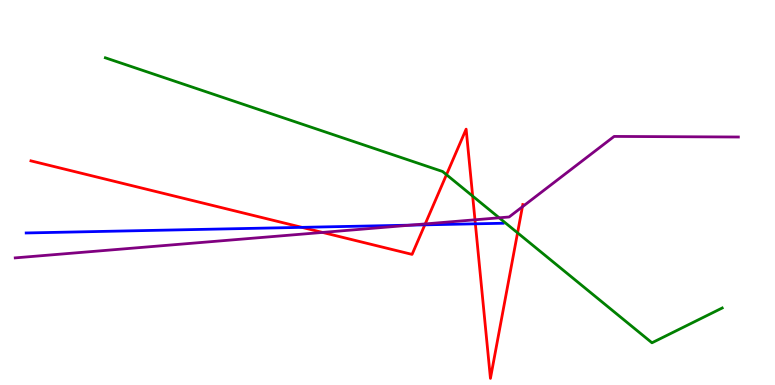[{'lines': ['blue', 'red'], 'intersections': [{'x': 3.9, 'y': 4.09}, {'x': 5.48, 'y': 4.16}, {'x': 6.13, 'y': 4.19}]}, {'lines': ['green', 'red'], 'intersections': [{'x': 5.76, 'y': 5.46}, {'x': 6.1, 'y': 4.91}, {'x': 6.68, 'y': 3.95}]}, {'lines': ['purple', 'red'], 'intersections': [{'x': 4.16, 'y': 3.96}, {'x': 5.49, 'y': 4.18}, {'x': 6.13, 'y': 4.29}, {'x': 6.74, 'y': 4.63}]}, {'lines': ['blue', 'green'], 'intersections': []}, {'lines': ['blue', 'purple'], 'intersections': [{'x': 5.3, 'y': 4.15}]}, {'lines': ['green', 'purple'], 'intersections': [{'x': 6.44, 'y': 4.34}]}]